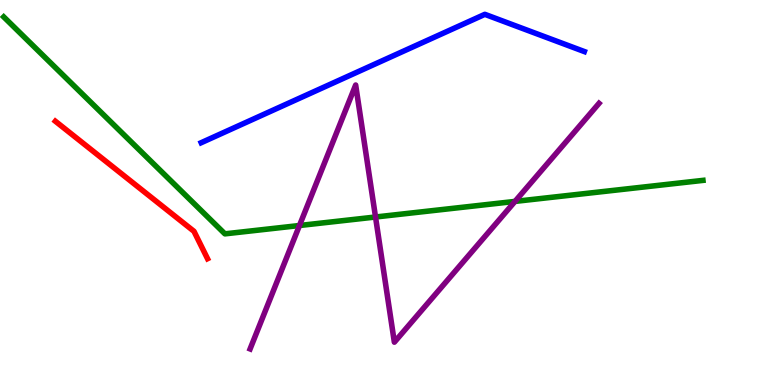[{'lines': ['blue', 'red'], 'intersections': []}, {'lines': ['green', 'red'], 'intersections': []}, {'lines': ['purple', 'red'], 'intersections': []}, {'lines': ['blue', 'green'], 'intersections': []}, {'lines': ['blue', 'purple'], 'intersections': []}, {'lines': ['green', 'purple'], 'intersections': [{'x': 3.86, 'y': 4.14}, {'x': 4.85, 'y': 4.36}, {'x': 6.65, 'y': 4.77}]}]